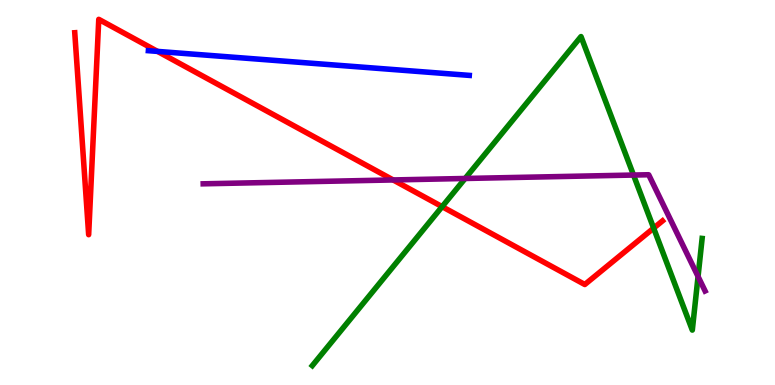[{'lines': ['blue', 'red'], 'intersections': [{'x': 2.03, 'y': 8.67}]}, {'lines': ['green', 'red'], 'intersections': [{'x': 5.7, 'y': 4.63}, {'x': 8.43, 'y': 4.07}]}, {'lines': ['purple', 'red'], 'intersections': [{'x': 5.07, 'y': 5.33}]}, {'lines': ['blue', 'green'], 'intersections': []}, {'lines': ['blue', 'purple'], 'intersections': []}, {'lines': ['green', 'purple'], 'intersections': [{'x': 6.0, 'y': 5.36}, {'x': 8.17, 'y': 5.45}, {'x': 9.01, 'y': 2.82}]}]